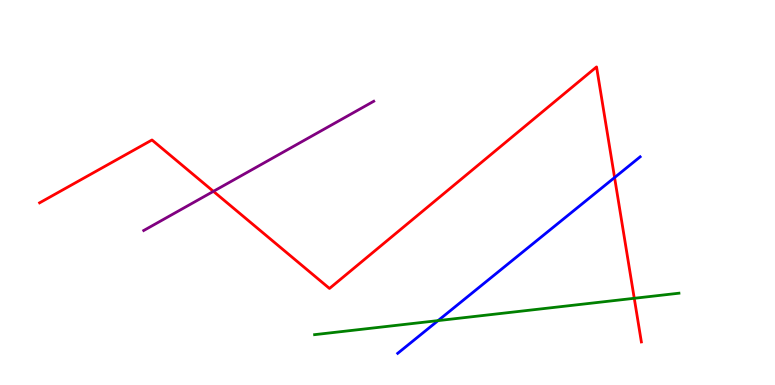[{'lines': ['blue', 'red'], 'intersections': [{'x': 7.93, 'y': 5.39}]}, {'lines': ['green', 'red'], 'intersections': [{'x': 8.18, 'y': 2.25}]}, {'lines': ['purple', 'red'], 'intersections': [{'x': 2.75, 'y': 5.03}]}, {'lines': ['blue', 'green'], 'intersections': [{'x': 5.65, 'y': 1.67}]}, {'lines': ['blue', 'purple'], 'intersections': []}, {'lines': ['green', 'purple'], 'intersections': []}]